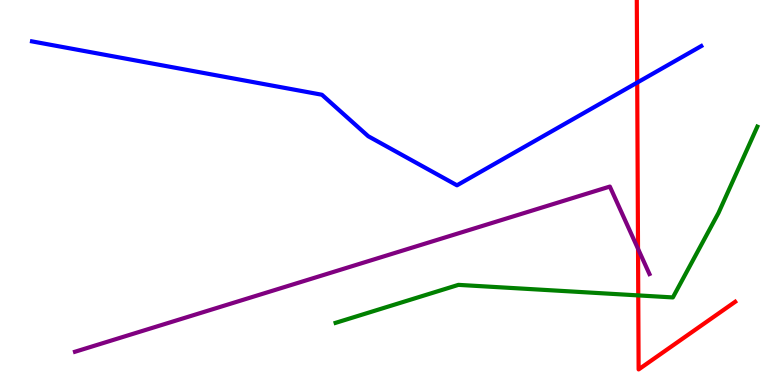[{'lines': ['blue', 'red'], 'intersections': [{'x': 8.22, 'y': 7.85}]}, {'lines': ['green', 'red'], 'intersections': [{'x': 8.24, 'y': 2.33}]}, {'lines': ['purple', 'red'], 'intersections': [{'x': 8.23, 'y': 3.54}]}, {'lines': ['blue', 'green'], 'intersections': []}, {'lines': ['blue', 'purple'], 'intersections': []}, {'lines': ['green', 'purple'], 'intersections': []}]